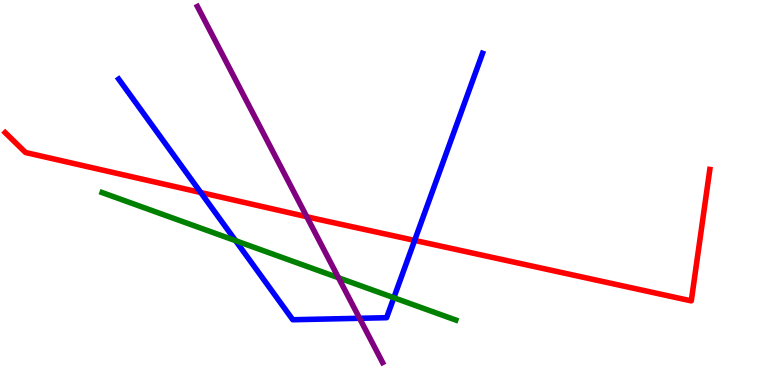[{'lines': ['blue', 'red'], 'intersections': [{'x': 2.59, 'y': 5.0}, {'x': 5.35, 'y': 3.76}]}, {'lines': ['green', 'red'], 'intersections': []}, {'lines': ['purple', 'red'], 'intersections': [{'x': 3.96, 'y': 4.37}]}, {'lines': ['blue', 'green'], 'intersections': [{'x': 3.04, 'y': 3.75}, {'x': 5.08, 'y': 2.27}]}, {'lines': ['blue', 'purple'], 'intersections': [{'x': 4.64, 'y': 1.73}]}, {'lines': ['green', 'purple'], 'intersections': [{'x': 4.37, 'y': 2.79}]}]